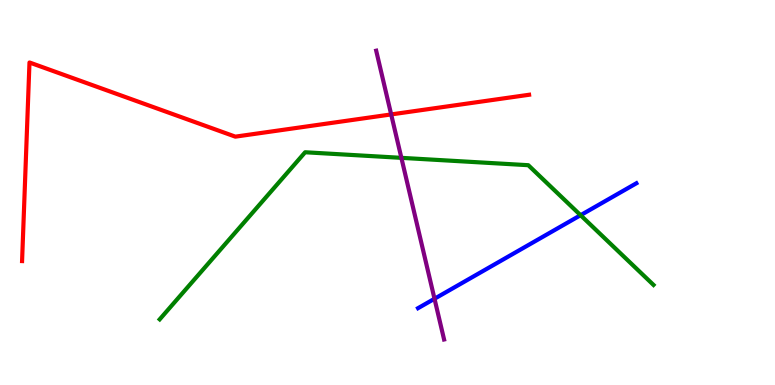[{'lines': ['blue', 'red'], 'intersections': []}, {'lines': ['green', 'red'], 'intersections': []}, {'lines': ['purple', 'red'], 'intersections': [{'x': 5.05, 'y': 7.03}]}, {'lines': ['blue', 'green'], 'intersections': [{'x': 7.49, 'y': 4.41}]}, {'lines': ['blue', 'purple'], 'intersections': [{'x': 5.61, 'y': 2.24}]}, {'lines': ['green', 'purple'], 'intersections': [{'x': 5.18, 'y': 5.9}]}]